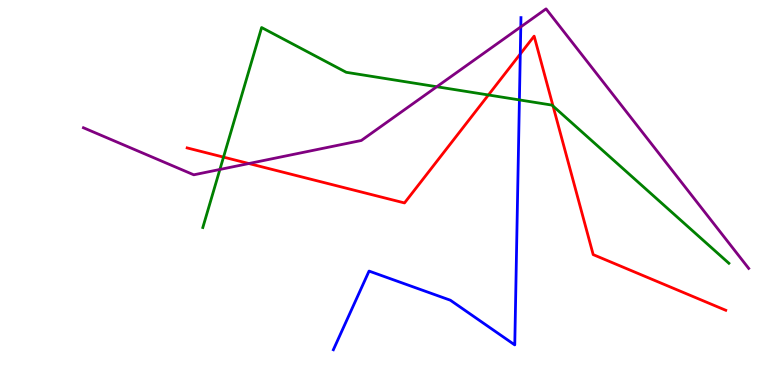[{'lines': ['blue', 'red'], 'intersections': [{'x': 6.71, 'y': 8.6}]}, {'lines': ['green', 'red'], 'intersections': [{'x': 2.88, 'y': 5.92}, {'x': 6.3, 'y': 7.53}, {'x': 7.14, 'y': 7.24}]}, {'lines': ['purple', 'red'], 'intersections': [{'x': 3.21, 'y': 5.75}]}, {'lines': ['blue', 'green'], 'intersections': [{'x': 6.7, 'y': 7.4}]}, {'lines': ['blue', 'purple'], 'intersections': [{'x': 6.72, 'y': 9.3}]}, {'lines': ['green', 'purple'], 'intersections': [{'x': 2.84, 'y': 5.6}, {'x': 5.64, 'y': 7.75}]}]